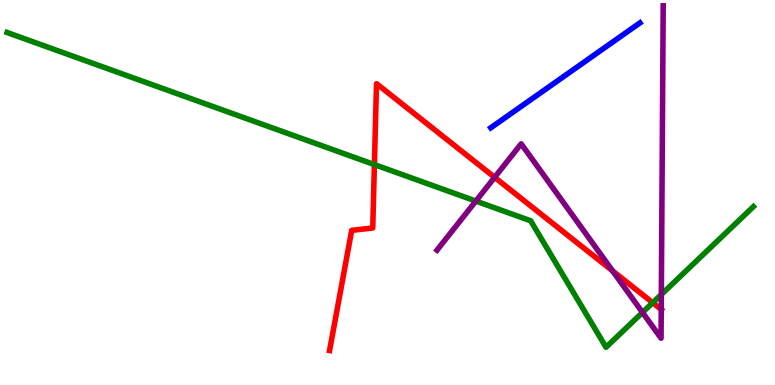[{'lines': ['blue', 'red'], 'intersections': []}, {'lines': ['green', 'red'], 'intersections': [{'x': 4.83, 'y': 5.72}, {'x': 8.42, 'y': 2.14}]}, {'lines': ['purple', 'red'], 'intersections': [{'x': 6.38, 'y': 5.39}, {'x': 7.9, 'y': 2.96}, {'x': 8.53, 'y': 1.96}]}, {'lines': ['blue', 'green'], 'intersections': []}, {'lines': ['blue', 'purple'], 'intersections': []}, {'lines': ['green', 'purple'], 'intersections': [{'x': 6.14, 'y': 4.78}, {'x': 8.29, 'y': 1.88}, {'x': 8.53, 'y': 2.35}]}]